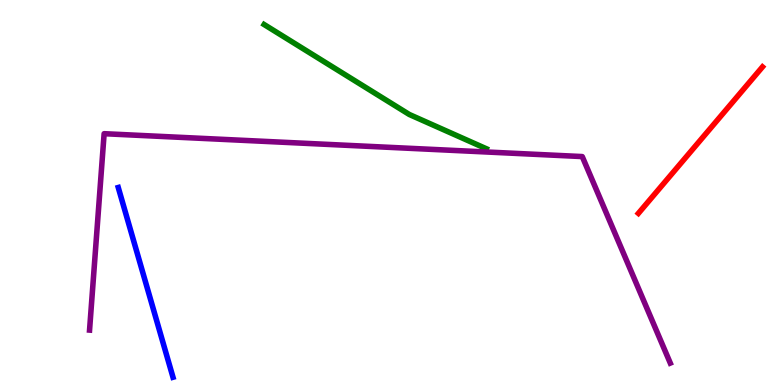[{'lines': ['blue', 'red'], 'intersections': []}, {'lines': ['green', 'red'], 'intersections': []}, {'lines': ['purple', 'red'], 'intersections': []}, {'lines': ['blue', 'green'], 'intersections': []}, {'lines': ['blue', 'purple'], 'intersections': []}, {'lines': ['green', 'purple'], 'intersections': []}]